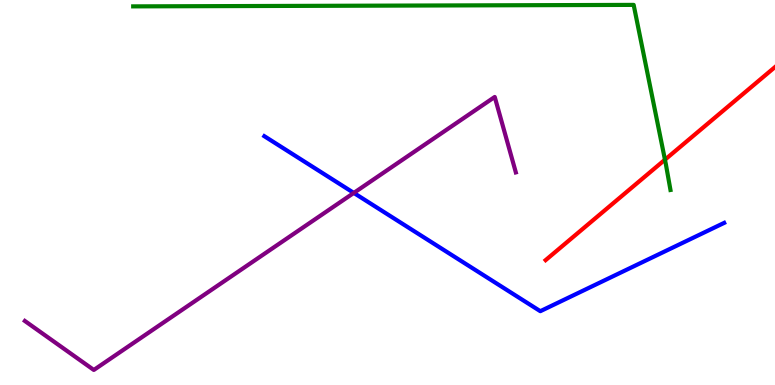[{'lines': ['blue', 'red'], 'intersections': []}, {'lines': ['green', 'red'], 'intersections': [{'x': 8.58, 'y': 5.85}]}, {'lines': ['purple', 'red'], 'intersections': []}, {'lines': ['blue', 'green'], 'intersections': []}, {'lines': ['blue', 'purple'], 'intersections': [{'x': 4.57, 'y': 4.99}]}, {'lines': ['green', 'purple'], 'intersections': []}]